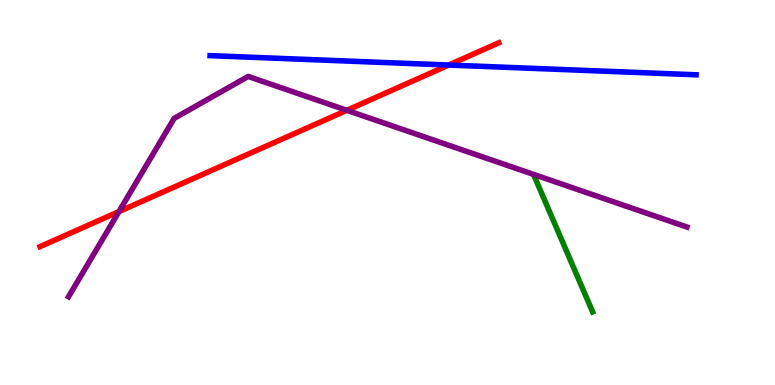[{'lines': ['blue', 'red'], 'intersections': [{'x': 5.79, 'y': 8.31}]}, {'lines': ['green', 'red'], 'intersections': []}, {'lines': ['purple', 'red'], 'intersections': [{'x': 1.54, 'y': 4.5}, {'x': 4.48, 'y': 7.13}]}, {'lines': ['blue', 'green'], 'intersections': []}, {'lines': ['blue', 'purple'], 'intersections': []}, {'lines': ['green', 'purple'], 'intersections': []}]